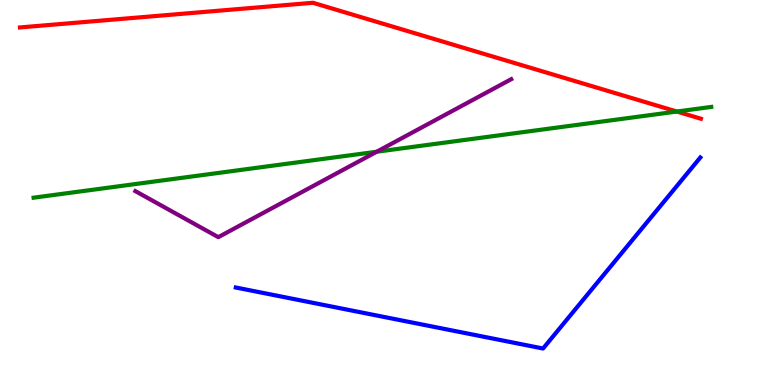[{'lines': ['blue', 'red'], 'intersections': []}, {'lines': ['green', 'red'], 'intersections': [{'x': 8.73, 'y': 7.1}]}, {'lines': ['purple', 'red'], 'intersections': []}, {'lines': ['blue', 'green'], 'intersections': []}, {'lines': ['blue', 'purple'], 'intersections': []}, {'lines': ['green', 'purple'], 'intersections': [{'x': 4.86, 'y': 6.06}]}]